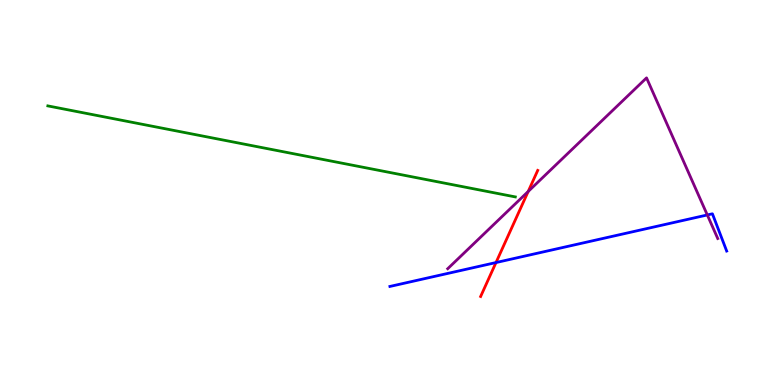[{'lines': ['blue', 'red'], 'intersections': [{'x': 6.4, 'y': 3.18}]}, {'lines': ['green', 'red'], 'intersections': []}, {'lines': ['purple', 'red'], 'intersections': [{'x': 6.82, 'y': 5.03}]}, {'lines': ['blue', 'green'], 'intersections': []}, {'lines': ['blue', 'purple'], 'intersections': [{'x': 9.13, 'y': 4.42}]}, {'lines': ['green', 'purple'], 'intersections': []}]